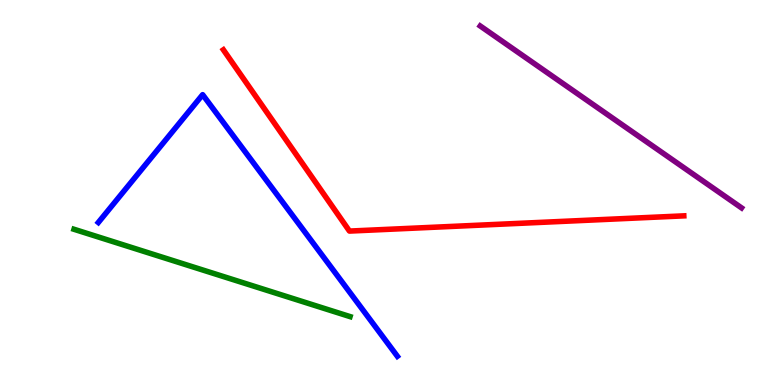[{'lines': ['blue', 'red'], 'intersections': []}, {'lines': ['green', 'red'], 'intersections': []}, {'lines': ['purple', 'red'], 'intersections': []}, {'lines': ['blue', 'green'], 'intersections': []}, {'lines': ['blue', 'purple'], 'intersections': []}, {'lines': ['green', 'purple'], 'intersections': []}]